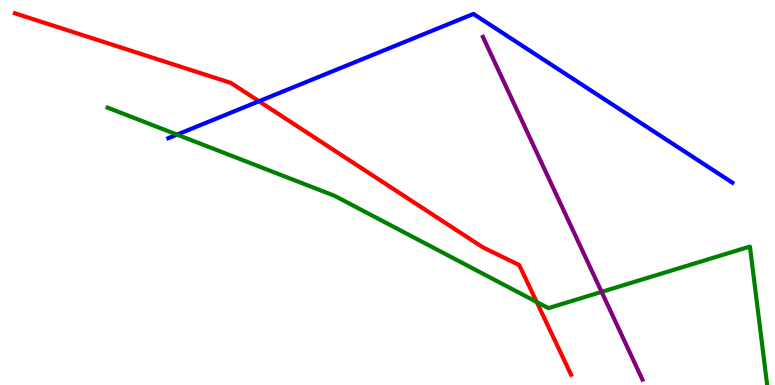[{'lines': ['blue', 'red'], 'intersections': [{'x': 3.34, 'y': 7.37}]}, {'lines': ['green', 'red'], 'intersections': [{'x': 6.92, 'y': 2.16}]}, {'lines': ['purple', 'red'], 'intersections': []}, {'lines': ['blue', 'green'], 'intersections': [{'x': 2.28, 'y': 6.5}]}, {'lines': ['blue', 'purple'], 'intersections': []}, {'lines': ['green', 'purple'], 'intersections': [{'x': 7.76, 'y': 2.42}]}]